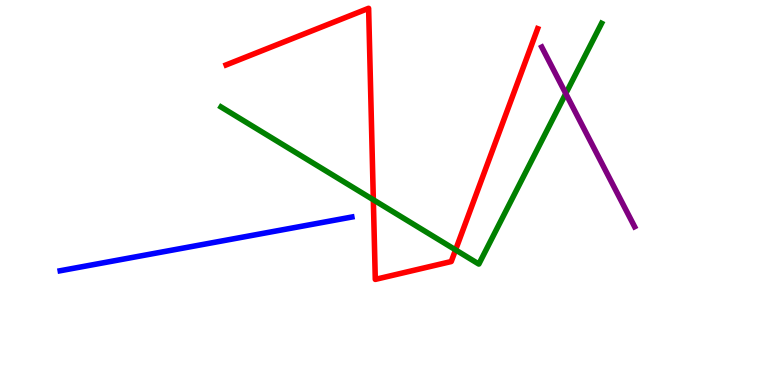[{'lines': ['blue', 'red'], 'intersections': []}, {'lines': ['green', 'red'], 'intersections': [{'x': 4.82, 'y': 4.81}, {'x': 5.88, 'y': 3.51}]}, {'lines': ['purple', 'red'], 'intersections': []}, {'lines': ['blue', 'green'], 'intersections': []}, {'lines': ['blue', 'purple'], 'intersections': []}, {'lines': ['green', 'purple'], 'intersections': [{'x': 7.3, 'y': 7.57}]}]